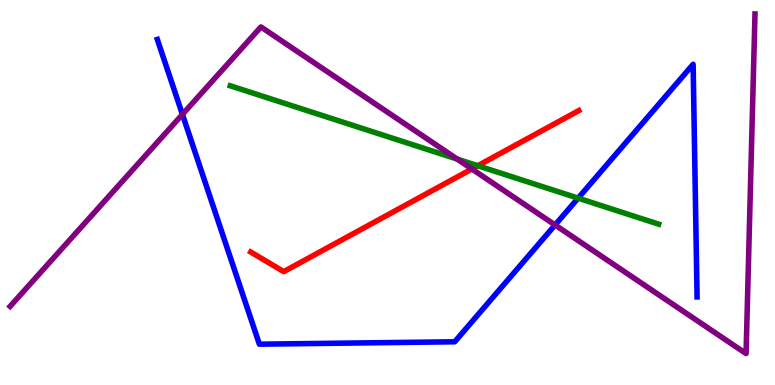[{'lines': ['blue', 'red'], 'intersections': []}, {'lines': ['green', 'red'], 'intersections': [{'x': 6.17, 'y': 5.7}]}, {'lines': ['purple', 'red'], 'intersections': [{'x': 6.09, 'y': 5.61}]}, {'lines': ['blue', 'green'], 'intersections': [{'x': 7.46, 'y': 4.85}]}, {'lines': ['blue', 'purple'], 'intersections': [{'x': 2.35, 'y': 7.03}, {'x': 7.16, 'y': 4.16}]}, {'lines': ['green', 'purple'], 'intersections': [{'x': 5.9, 'y': 5.87}]}]